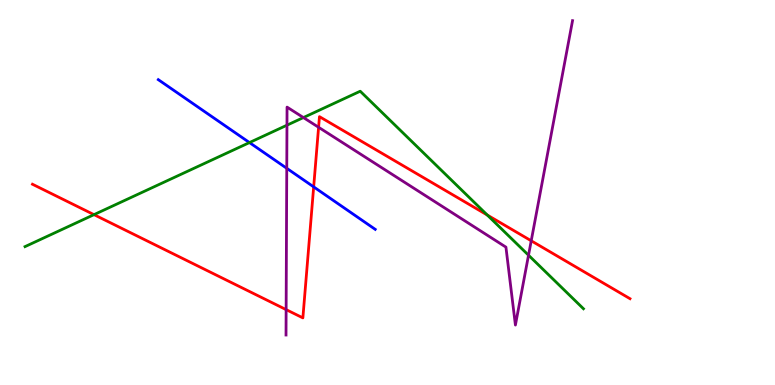[{'lines': ['blue', 'red'], 'intersections': [{'x': 4.05, 'y': 5.15}]}, {'lines': ['green', 'red'], 'intersections': [{'x': 1.21, 'y': 4.42}, {'x': 6.29, 'y': 4.41}]}, {'lines': ['purple', 'red'], 'intersections': [{'x': 3.69, 'y': 1.96}, {'x': 4.11, 'y': 6.69}, {'x': 6.85, 'y': 3.75}]}, {'lines': ['blue', 'green'], 'intersections': [{'x': 3.22, 'y': 6.3}]}, {'lines': ['blue', 'purple'], 'intersections': [{'x': 3.7, 'y': 5.63}]}, {'lines': ['green', 'purple'], 'intersections': [{'x': 3.7, 'y': 6.75}, {'x': 3.91, 'y': 6.95}, {'x': 6.82, 'y': 3.37}]}]